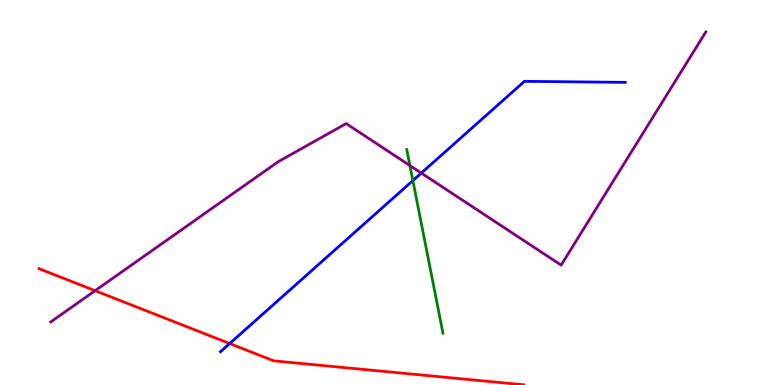[{'lines': ['blue', 'red'], 'intersections': [{'x': 2.96, 'y': 1.08}]}, {'lines': ['green', 'red'], 'intersections': []}, {'lines': ['purple', 'red'], 'intersections': [{'x': 1.23, 'y': 2.45}]}, {'lines': ['blue', 'green'], 'intersections': [{'x': 5.33, 'y': 5.31}]}, {'lines': ['blue', 'purple'], 'intersections': [{'x': 5.44, 'y': 5.5}]}, {'lines': ['green', 'purple'], 'intersections': [{'x': 5.29, 'y': 5.7}]}]